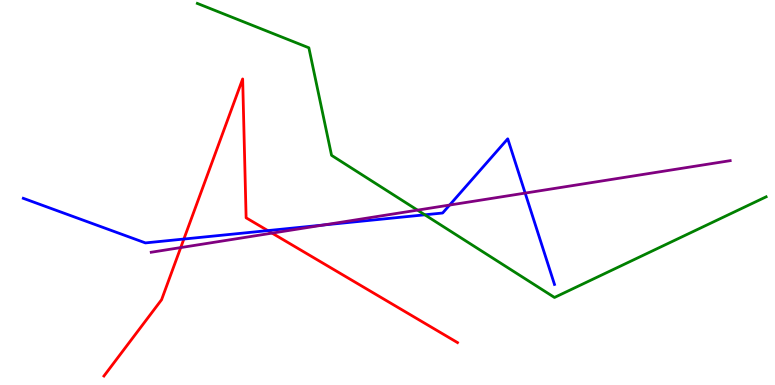[{'lines': ['blue', 'red'], 'intersections': [{'x': 2.37, 'y': 3.79}, {'x': 3.46, 'y': 4.01}]}, {'lines': ['green', 'red'], 'intersections': []}, {'lines': ['purple', 'red'], 'intersections': [{'x': 2.33, 'y': 3.57}, {'x': 3.51, 'y': 3.94}]}, {'lines': ['blue', 'green'], 'intersections': [{'x': 5.48, 'y': 4.42}]}, {'lines': ['blue', 'purple'], 'intersections': [{'x': 4.17, 'y': 4.16}, {'x': 5.8, 'y': 4.67}, {'x': 6.78, 'y': 4.98}]}, {'lines': ['green', 'purple'], 'intersections': [{'x': 5.39, 'y': 4.54}]}]